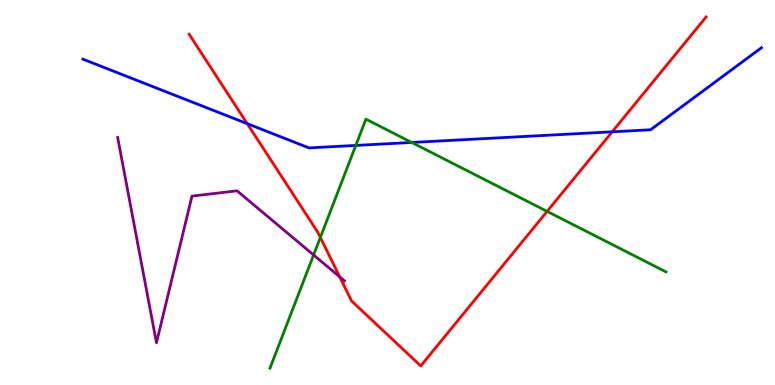[{'lines': ['blue', 'red'], 'intersections': [{'x': 3.19, 'y': 6.79}, {'x': 7.9, 'y': 6.58}]}, {'lines': ['green', 'red'], 'intersections': [{'x': 4.13, 'y': 3.83}, {'x': 7.06, 'y': 4.51}]}, {'lines': ['purple', 'red'], 'intersections': [{'x': 4.38, 'y': 2.81}]}, {'lines': ['blue', 'green'], 'intersections': [{'x': 4.59, 'y': 6.22}, {'x': 5.31, 'y': 6.3}]}, {'lines': ['blue', 'purple'], 'intersections': []}, {'lines': ['green', 'purple'], 'intersections': [{'x': 4.05, 'y': 3.38}]}]